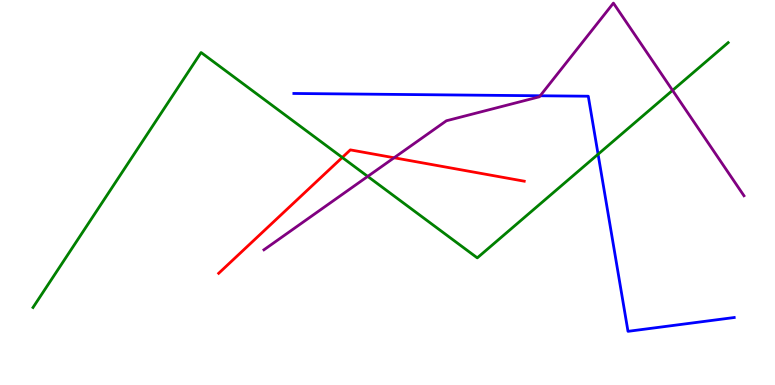[{'lines': ['blue', 'red'], 'intersections': []}, {'lines': ['green', 'red'], 'intersections': [{'x': 4.42, 'y': 5.91}]}, {'lines': ['purple', 'red'], 'intersections': [{'x': 5.09, 'y': 5.9}]}, {'lines': ['blue', 'green'], 'intersections': [{'x': 7.72, 'y': 5.99}]}, {'lines': ['blue', 'purple'], 'intersections': [{'x': 6.97, 'y': 7.51}]}, {'lines': ['green', 'purple'], 'intersections': [{'x': 4.74, 'y': 5.42}, {'x': 8.68, 'y': 7.65}]}]